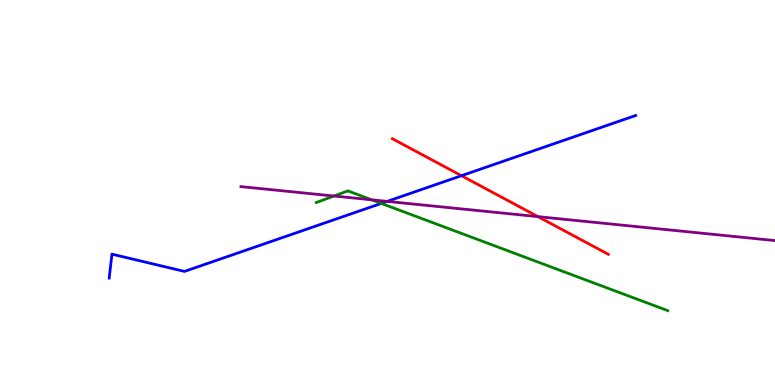[{'lines': ['blue', 'red'], 'intersections': [{'x': 5.95, 'y': 5.44}]}, {'lines': ['green', 'red'], 'intersections': []}, {'lines': ['purple', 'red'], 'intersections': [{'x': 6.94, 'y': 4.37}]}, {'lines': ['blue', 'green'], 'intersections': [{'x': 4.92, 'y': 4.72}]}, {'lines': ['blue', 'purple'], 'intersections': [{'x': 5.0, 'y': 4.77}]}, {'lines': ['green', 'purple'], 'intersections': [{'x': 4.31, 'y': 4.91}, {'x': 4.8, 'y': 4.81}]}]